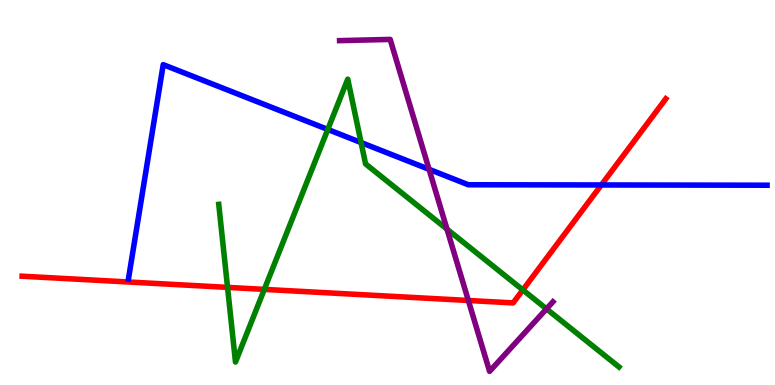[{'lines': ['blue', 'red'], 'intersections': [{'x': 7.76, 'y': 5.2}]}, {'lines': ['green', 'red'], 'intersections': [{'x': 2.94, 'y': 2.54}, {'x': 3.41, 'y': 2.48}, {'x': 6.75, 'y': 2.47}]}, {'lines': ['purple', 'red'], 'intersections': [{'x': 6.04, 'y': 2.2}]}, {'lines': ['blue', 'green'], 'intersections': [{'x': 4.23, 'y': 6.64}, {'x': 4.66, 'y': 6.3}]}, {'lines': ['blue', 'purple'], 'intersections': [{'x': 5.54, 'y': 5.6}]}, {'lines': ['green', 'purple'], 'intersections': [{'x': 5.77, 'y': 4.05}, {'x': 7.05, 'y': 1.98}]}]